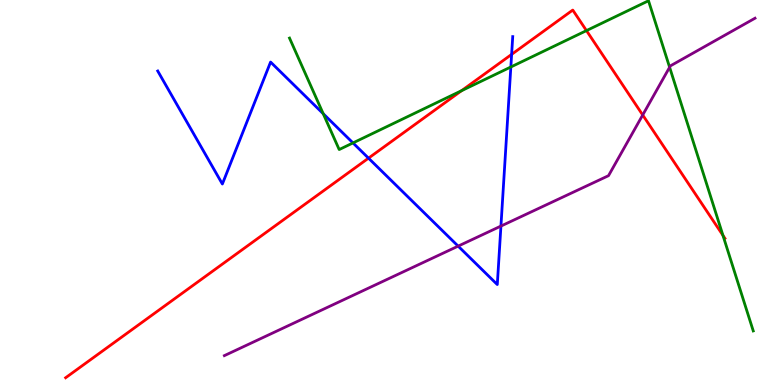[{'lines': ['blue', 'red'], 'intersections': [{'x': 4.75, 'y': 5.89}, {'x': 6.6, 'y': 8.59}]}, {'lines': ['green', 'red'], 'intersections': [{'x': 5.96, 'y': 7.64}, {'x': 7.57, 'y': 9.21}, {'x': 9.33, 'y': 3.89}]}, {'lines': ['purple', 'red'], 'intersections': [{'x': 8.29, 'y': 7.01}]}, {'lines': ['blue', 'green'], 'intersections': [{'x': 4.17, 'y': 7.05}, {'x': 4.55, 'y': 6.29}, {'x': 6.59, 'y': 8.26}]}, {'lines': ['blue', 'purple'], 'intersections': [{'x': 5.91, 'y': 3.61}, {'x': 6.46, 'y': 4.13}]}, {'lines': ['green', 'purple'], 'intersections': [{'x': 8.64, 'y': 8.25}]}]